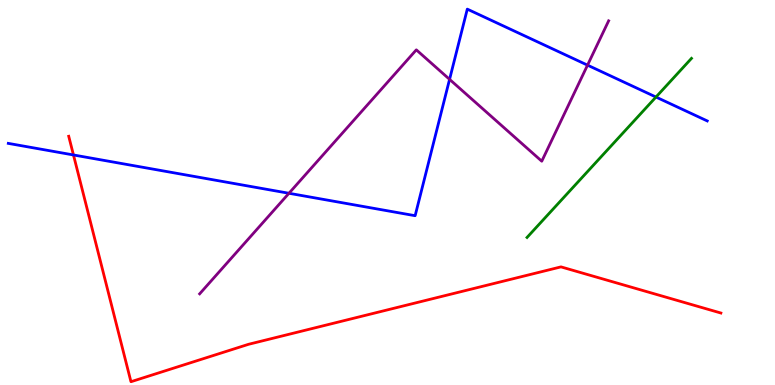[{'lines': ['blue', 'red'], 'intersections': [{'x': 0.948, 'y': 5.97}]}, {'lines': ['green', 'red'], 'intersections': []}, {'lines': ['purple', 'red'], 'intersections': []}, {'lines': ['blue', 'green'], 'intersections': [{'x': 8.46, 'y': 7.48}]}, {'lines': ['blue', 'purple'], 'intersections': [{'x': 3.73, 'y': 4.98}, {'x': 5.8, 'y': 7.94}, {'x': 7.58, 'y': 8.31}]}, {'lines': ['green', 'purple'], 'intersections': []}]